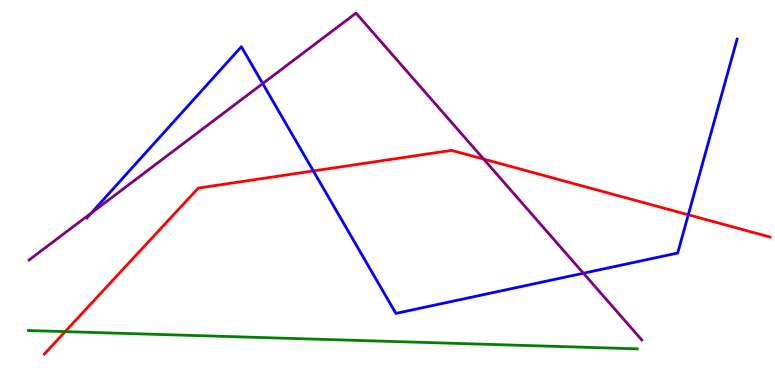[{'lines': ['blue', 'red'], 'intersections': [{'x': 4.04, 'y': 5.56}, {'x': 8.88, 'y': 4.42}]}, {'lines': ['green', 'red'], 'intersections': [{'x': 0.841, 'y': 1.39}]}, {'lines': ['purple', 'red'], 'intersections': [{'x': 6.24, 'y': 5.87}]}, {'lines': ['blue', 'green'], 'intersections': []}, {'lines': ['blue', 'purple'], 'intersections': [{'x': 1.18, 'y': 4.47}, {'x': 3.39, 'y': 7.83}, {'x': 7.53, 'y': 2.9}]}, {'lines': ['green', 'purple'], 'intersections': []}]